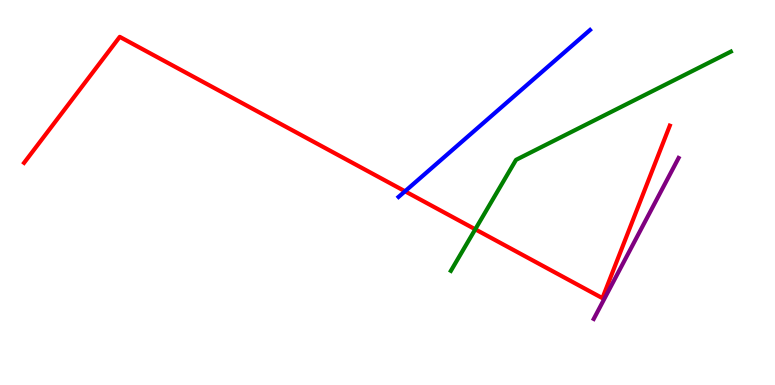[{'lines': ['blue', 'red'], 'intersections': [{'x': 5.23, 'y': 5.03}]}, {'lines': ['green', 'red'], 'intersections': [{'x': 6.13, 'y': 4.04}]}, {'lines': ['purple', 'red'], 'intersections': []}, {'lines': ['blue', 'green'], 'intersections': []}, {'lines': ['blue', 'purple'], 'intersections': []}, {'lines': ['green', 'purple'], 'intersections': []}]